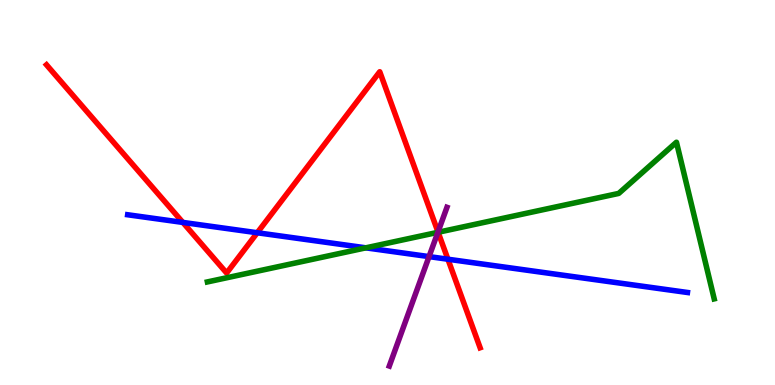[{'lines': ['blue', 'red'], 'intersections': [{'x': 2.36, 'y': 4.22}, {'x': 3.32, 'y': 3.95}, {'x': 5.78, 'y': 3.27}]}, {'lines': ['green', 'red'], 'intersections': [{'x': 5.65, 'y': 3.97}]}, {'lines': ['purple', 'red'], 'intersections': [{'x': 5.65, 'y': 3.98}]}, {'lines': ['blue', 'green'], 'intersections': [{'x': 4.72, 'y': 3.56}]}, {'lines': ['blue', 'purple'], 'intersections': [{'x': 5.54, 'y': 3.33}]}, {'lines': ['green', 'purple'], 'intersections': [{'x': 5.65, 'y': 3.97}]}]